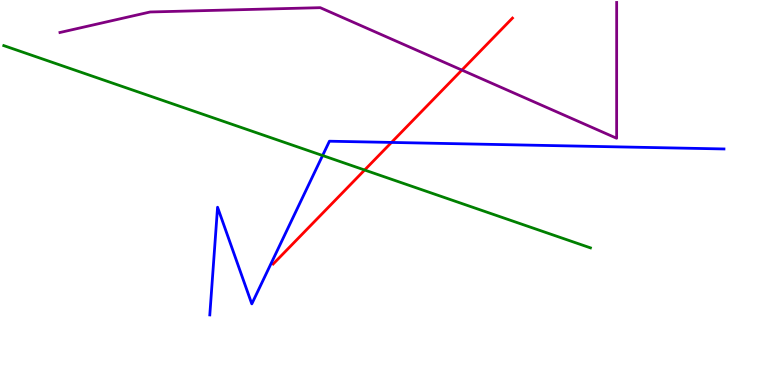[{'lines': ['blue', 'red'], 'intersections': [{'x': 5.05, 'y': 6.3}]}, {'lines': ['green', 'red'], 'intersections': [{'x': 4.7, 'y': 5.58}]}, {'lines': ['purple', 'red'], 'intersections': [{'x': 5.96, 'y': 8.18}]}, {'lines': ['blue', 'green'], 'intersections': [{'x': 4.16, 'y': 5.96}]}, {'lines': ['blue', 'purple'], 'intersections': []}, {'lines': ['green', 'purple'], 'intersections': []}]